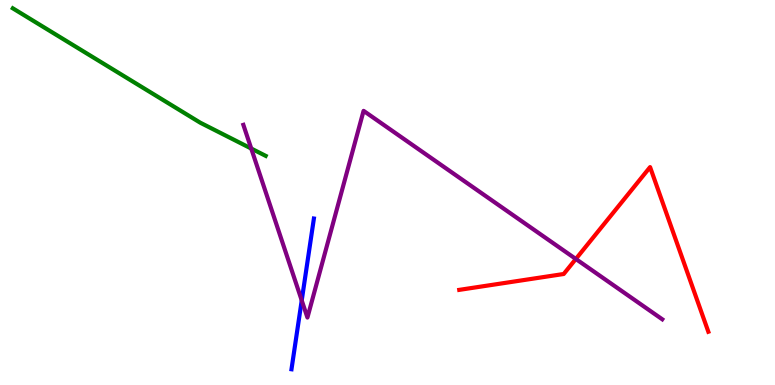[{'lines': ['blue', 'red'], 'intersections': []}, {'lines': ['green', 'red'], 'intersections': []}, {'lines': ['purple', 'red'], 'intersections': [{'x': 7.43, 'y': 3.27}]}, {'lines': ['blue', 'green'], 'intersections': []}, {'lines': ['blue', 'purple'], 'intersections': [{'x': 3.89, 'y': 2.2}]}, {'lines': ['green', 'purple'], 'intersections': [{'x': 3.24, 'y': 6.14}]}]